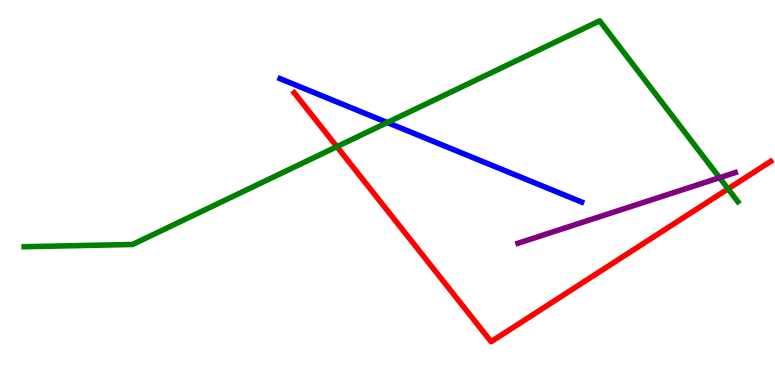[{'lines': ['blue', 'red'], 'intersections': []}, {'lines': ['green', 'red'], 'intersections': [{'x': 4.35, 'y': 6.19}, {'x': 9.39, 'y': 5.09}]}, {'lines': ['purple', 'red'], 'intersections': []}, {'lines': ['blue', 'green'], 'intersections': [{'x': 5.0, 'y': 6.82}]}, {'lines': ['blue', 'purple'], 'intersections': []}, {'lines': ['green', 'purple'], 'intersections': [{'x': 9.28, 'y': 5.38}]}]